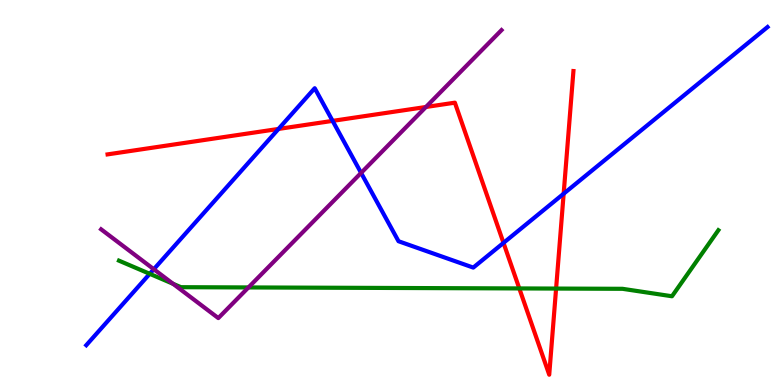[{'lines': ['blue', 'red'], 'intersections': [{'x': 3.59, 'y': 6.65}, {'x': 4.29, 'y': 6.86}, {'x': 6.5, 'y': 3.69}, {'x': 7.27, 'y': 4.97}]}, {'lines': ['green', 'red'], 'intersections': [{'x': 6.7, 'y': 2.51}, {'x': 7.18, 'y': 2.5}]}, {'lines': ['purple', 'red'], 'intersections': [{'x': 5.5, 'y': 7.22}]}, {'lines': ['blue', 'green'], 'intersections': [{'x': 1.93, 'y': 2.89}]}, {'lines': ['blue', 'purple'], 'intersections': [{'x': 1.98, 'y': 3.01}, {'x': 4.66, 'y': 5.51}]}, {'lines': ['green', 'purple'], 'intersections': [{'x': 2.23, 'y': 2.63}, {'x': 3.21, 'y': 2.53}]}]